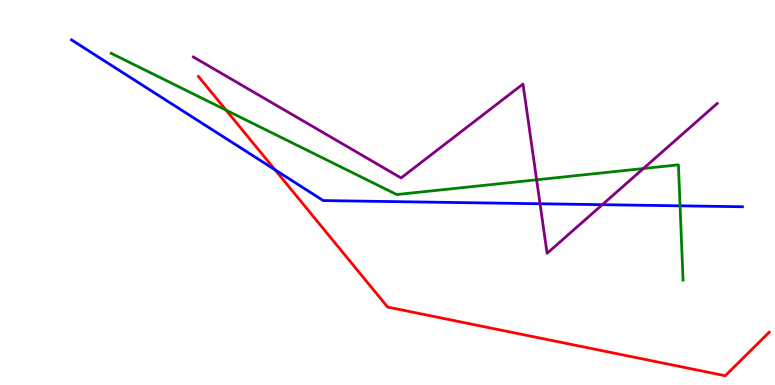[{'lines': ['blue', 'red'], 'intersections': [{'x': 3.55, 'y': 5.59}]}, {'lines': ['green', 'red'], 'intersections': [{'x': 2.92, 'y': 7.14}]}, {'lines': ['purple', 'red'], 'intersections': []}, {'lines': ['blue', 'green'], 'intersections': [{'x': 8.77, 'y': 4.65}]}, {'lines': ['blue', 'purple'], 'intersections': [{'x': 6.97, 'y': 4.71}, {'x': 7.77, 'y': 4.68}]}, {'lines': ['green', 'purple'], 'intersections': [{'x': 6.92, 'y': 5.33}, {'x': 8.3, 'y': 5.62}]}]